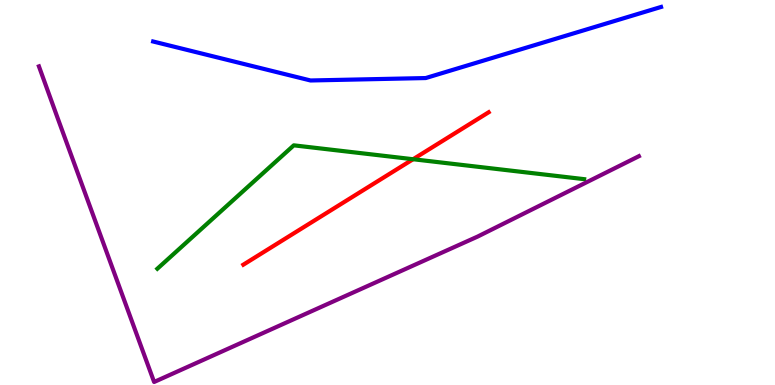[{'lines': ['blue', 'red'], 'intersections': []}, {'lines': ['green', 'red'], 'intersections': [{'x': 5.33, 'y': 5.86}]}, {'lines': ['purple', 'red'], 'intersections': []}, {'lines': ['blue', 'green'], 'intersections': []}, {'lines': ['blue', 'purple'], 'intersections': []}, {'lines': ['green', 'purple'], 'intersections': []}]